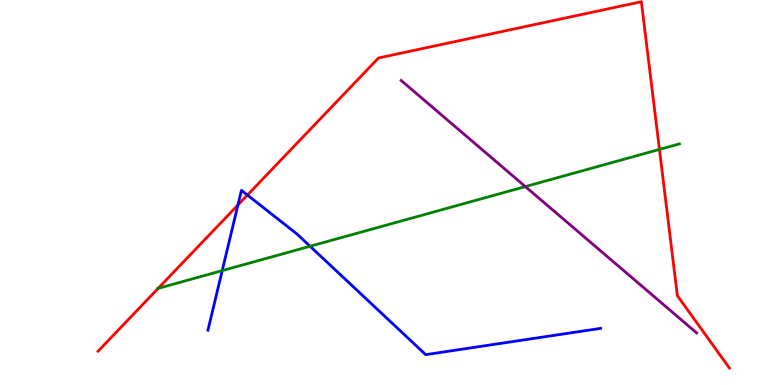[{'lines': ['blue', 'red'], 'intersections': [{'x': 3.07, 'y': 4.68}, {'x': 3.19, 'y': 4.93}]}, {'lines': ['green', 'red'], 'intersections': [{'x': 2.04, 'y': 2.51}, {'x': 8.51, 'y': 6.12}]}, {'lines': ['purple', 'red'], 'intersections': []}, {'lines': ['blue', 'green'], 'intersections': [{'x': 2.87, 'y': 2.97}, {'x': 4.0, 'y': 3.6}]}, {'lines': ['blue', 'purple'], 'intersections': []}, {'lines': ['green', 'purple'], 'intersections': [{'x': 6.78, 'y': 5.15}]}]